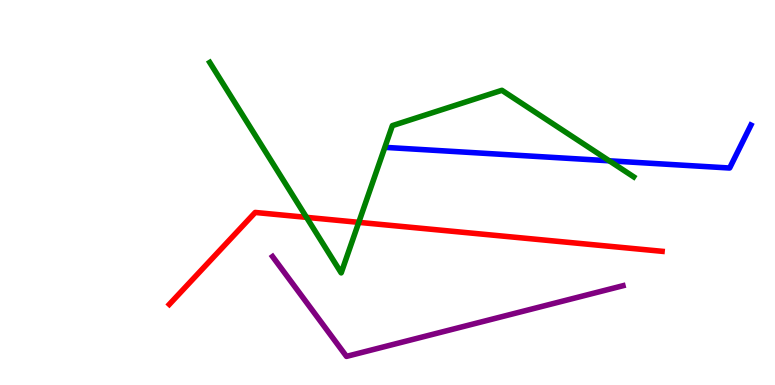[{'lines': ['blue', 'red'], 'intersections': []}, {'lines': ['green', 'red'], 'intersections': [{'x': 3.95, 'y': 4.35}, {'x': 4.63, 'y': 4.22}]}, {'lines': ['purple', 'red'], 'intersections': []}, {'lines': ['blue', 'green'], 'intersections': [{'x': 7.86, 'y': 5.82}]}, {'lines': ['blue', 'purple'], 'intersections': []}, {'lines': ['green', 'purple'], 'intersections': []}]